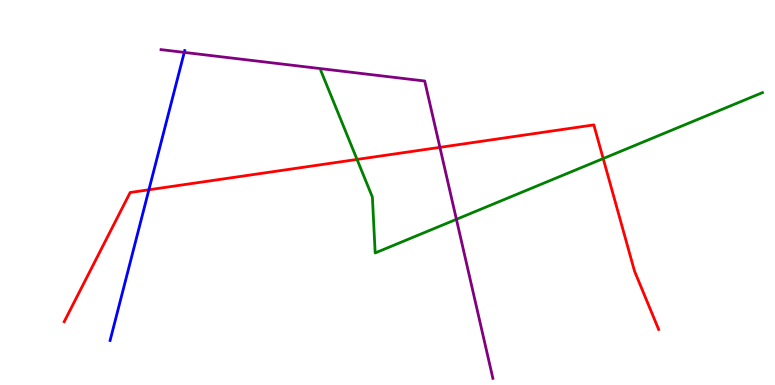[{'lines': ['blue', 'red'], 'intersections': [{'x': 1.92, 'y': 5.07}]}, {'lines': ['green', 'red'], 'intersections': [{'x': 4.61, 'y': 5.86}, {'x': 7.78, 'y': 5.88}]}, {'lines': ['purple', 'red'], 'intersections': [{'x': 5.68, 'y': 6.17}]}, {'lines': ['blue', 'green'], 'intersections': []}, {'lines': ['blue', 'purple'], 'intersections': [{'x': 2.38, 'y': 8.64}]}, {'lines': ['green', 'purple'], 'intersections': [{'x': 5.89, 'y': 4.3}]}]